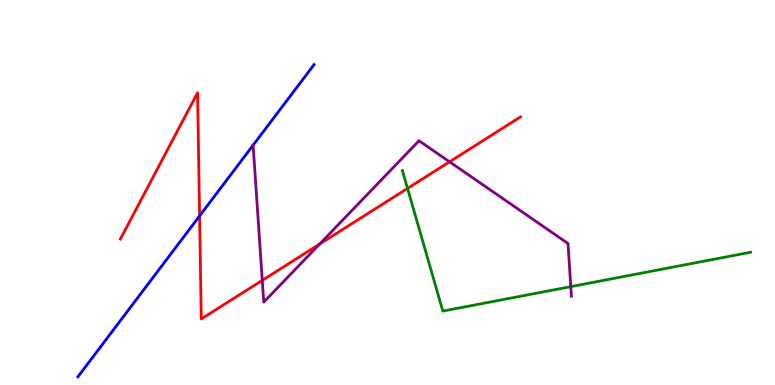[{'lines': ['blue', 'red'], 'intersections': [{'x': 2.58, 'y': 4.39}]}, {'lines': ['green', 'red'], 'intersections': [{'x': 5.26, 'y': 5.11}]}, {'lines': ['purple', 'red'], 'intersections': [{'x': 3.38, 'y': 2.72}, {'x': 4.12, 'y': 3.66}, {'x': 5.8, 'y': 5.8}]}, {'lines': ['blue', 'green'], 'intersections': []}, {'lines': ['blue', 'purple'], 'intersections': [{'x': 3.27, 'y': 6.23}]}, {'lines': ['green', 'purple'], 'intersections': [{'x': 7.37, 'y': 2.56}]}]